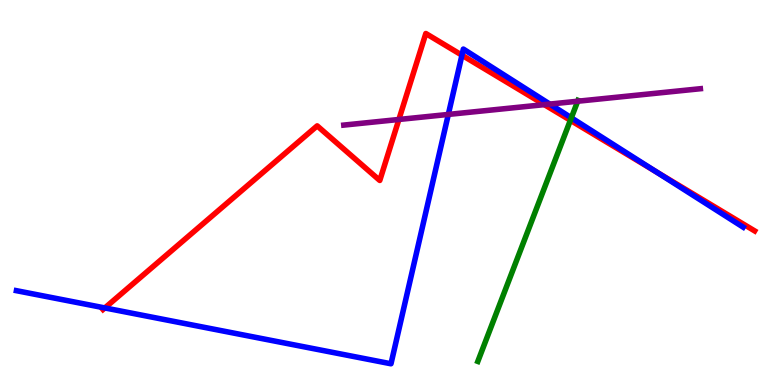[{'lines': ['blue', 'red'], 'intersections': [{'x': 1.35, 'y': 2.0}, {'x': 5.96, 'y': 8.57}, {'x': 8.47, 'y': 5.54}]}, {'lines': ['green', 'red'], 'intersections': [{'x': 7.36, 'y': 6.88}]}, {'lines': ['purple', 'red'], 'intersections': [{'x': 5.15, 'y': 6.9}, {'x': 7.02, 'y': 7.28}]}, {'lines': ['blue', 'green'], 'intersections': [{'x': 7.37, 'y': 6.94}]}, {'lines': ['blue', 'purple'], 'intersections': [{'x': 5.78, 'y': 7.03}, {'x': 7.09, 'y': 7.3}]}, {'lines': ['green', 'purple'], 'intersections': [{'x': 7.45, 'y': 7.37}]}]